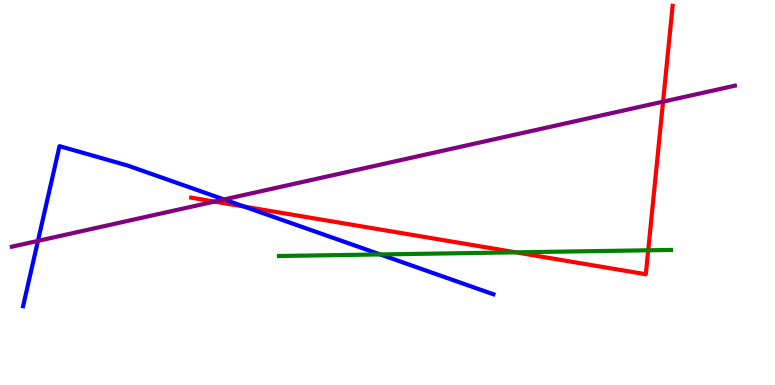[{'lines': ['blue', 'red'], 'intersections': [{'x': 3.15, 'y': 4.63}]}, {'lines': ['green', 'red'], 'intersections': [{'x': 6.66, 'y': 3.45}, {'x': 8.36, 'y': 3.5}]}, {'lines': ['purple', 'red'], 'intersections': [{'x': 2.77, 'y': 4.76}, {'x': 8.56, 'y': 7.36}]}, {'lines': ['blue', 'green'], 'intersections': [{'x': 4.91, 'y': 3.39}]}, {'lines': ['blue', 'purple'], 'intersections': [{'x': 0.49, 'y': 3.74}, {'x': 2.89, 'y': 4.82}]}, {'lines': ['green', 'purple'], 'intersections': []}]